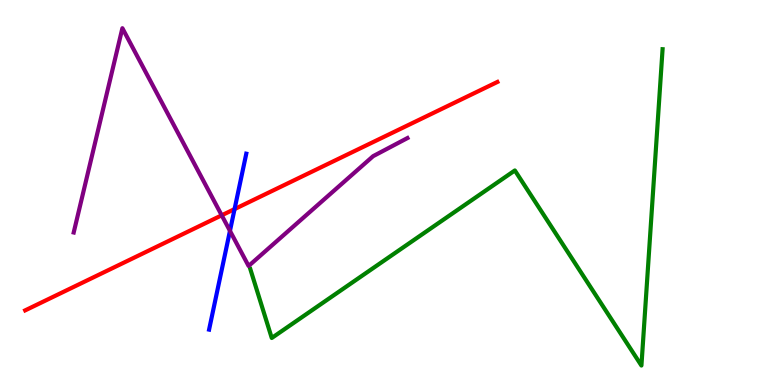[{'lines': ['blue', 'red'], 'intersections': [{'x': 3.03, 'y': 4.57}]}, {'lines': ['green', 'red'], 'intersections': []}, {'lines': ['purple', 'red'], 'intersections': [{'x': 2.86, 'y': 4.41}]}, {'lines': ['blue', 'green'], 'intersections': []}, {'lines': ['blue', 'purple'], 'intersections': [{'x': 2.97, 'y': 4.0}]}, {'lines': ['green', 'purple'], 'intersections': []}]